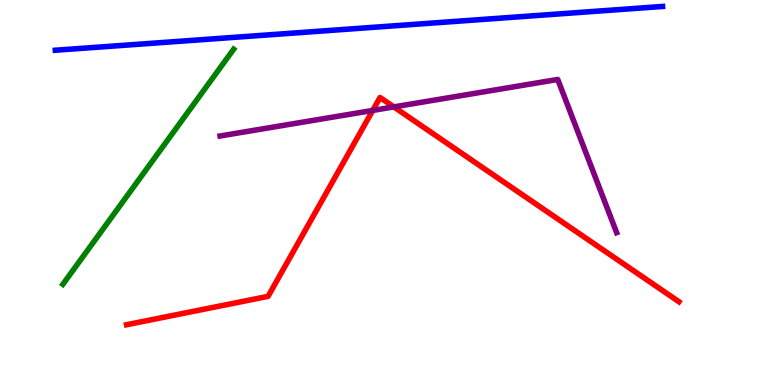[{'lines': ['blue', 'red'], 'intersections': []}, {'lines': ['green', 'red'], 'intersections': []}, {'lines': ['purple', 'red'], 'intersections': [{'x': 4.81, 'y': 7.13}, {'x': 5.08, 'y': 7.22}]}, {'lines': ['blue', 'green'], 'intersections': []}, {'lines': ['blue', 'purple'], 'intersections': []}, {'lines': ['green', 'purple'], 'intersections': []}]